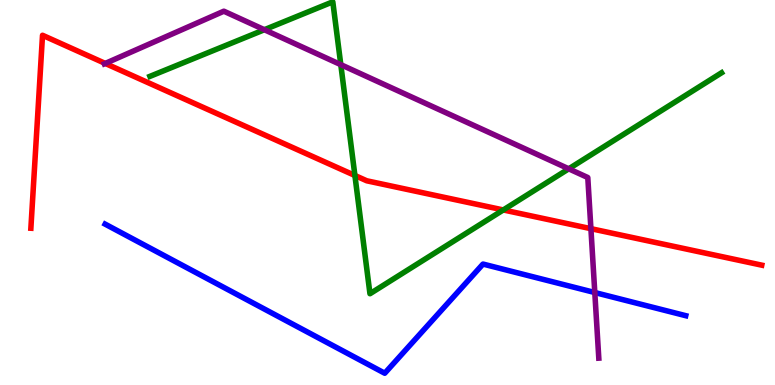[{'lines': ['blue', 'red'], 'intersections': []}, {'lines': ['green', 'red'], 'intersections': [{'x': 4.58, 'y': 5.44}, {'x': 6.49, 'y': 4.55}]}, {'lines': ['purple', 'red'], 'intersections': [{'x': 1.36, 'y': 8.35}, {'x': 7.62, 'y': 4.06}]}, {'lines': ['blue', 'green'], 'intersections': []}, {'lines': ['blue', 'purple'], 'intersections': [{'x': 7.67, 'y': 2.4}]}, {'lines': ['green', 'purple'], 'intersections': [{'x': 3.41, 'y': 9.23}, {'x': 4.4, 'y': 8.32}, {'x': 7.34, 'y': 5.62}]}]